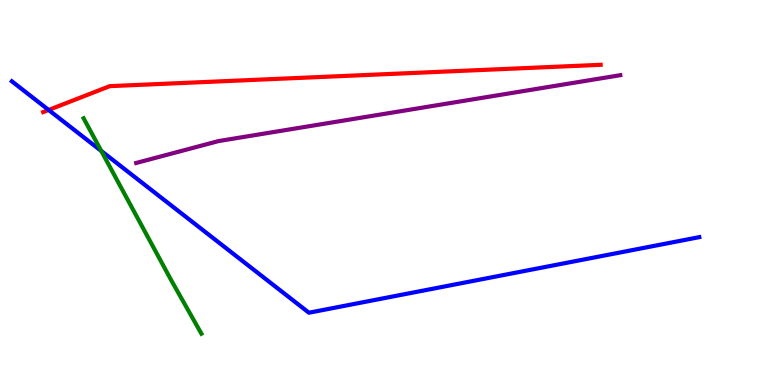[{'lines': ['blue', 'red'], 'intersections': [{'x': 0.628, 'y': 7.14}]}, {'lines': ['green', 'red'], 'intersections': []}, {'lines': ['purple', 'red'], 'intersections': []}, {'lines': ['blue', 'green'], 'intersections': [{'x': 1.31, 'y': 6.08}]}, {'lines': ['blue', 'purple'], 'intersections': []}, {'lines': ['green', 'purple'], 'intersections': []}]